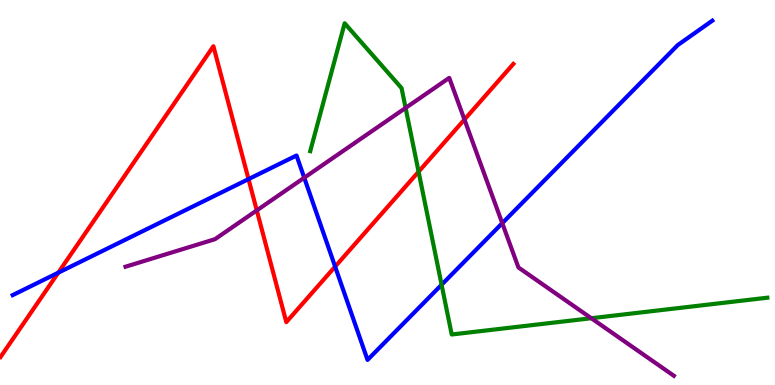[{'lines': ['blue', 'red'], 'intersections': [{'x': 0.752, 'y': 2.92}, {'x': 3.21, 'y': 5.35}, {'x': 4.32, 'y': 3.08}]}, {'lines': ['green', 'red'], 'intersections': [{'x': 5.4, 'y': 5.54}]}, {'lines': ['purple', 'red'], 'intersections': [{'x': 3.31, 'y': 4.53}, {'x': 5.99, 'y': 6.89}]}, {'lines': ['blue', 'green'], 'intersections': [{'x': 5.7, 'y': 2.6}]}, {'lines': ['blue', 'purple'], 'intersections': [{'x': 3.93, 'y': 5.38}, {'x': 6.48, 'y': 4.2}]}, {'lines': ['green', 'purple'], 'intersections': [{'x': 5.23, 'y': 7.2}, {'x': 7.63, 'y': 1.73}]}]